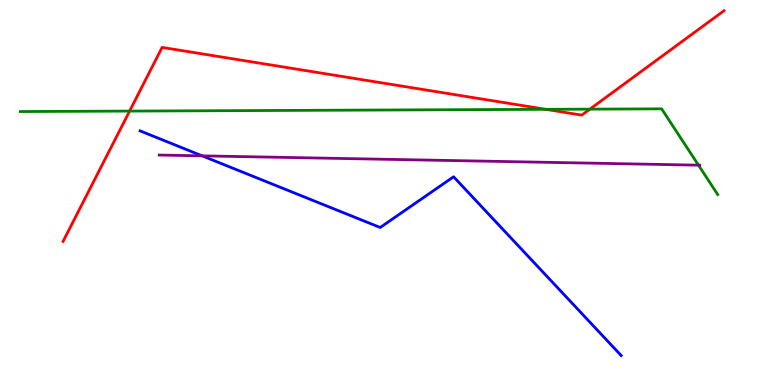[{'lines': ['blue', 'red'], 'intersections': []}, {'lines': ['green', 'red'], 'intersections': [{'x': 1.67, 'y': 7.11}, {'x': 7.04, 'y': 7.16}, {'x': 7.61, 'y': 7.17}]}, {'lines': ['purple', 'red'], 'intersections': []}, {'lines': ['blue', 'green'], 'intersections': []}, {'lines': ['blue', 'purple'], 'intersections': [{'x': 2.61, 'y': 5.95}]}, {'lines': ['green', 'purple'], 'intersections': [{'x': 9.01, 'y': 5.71}]}]